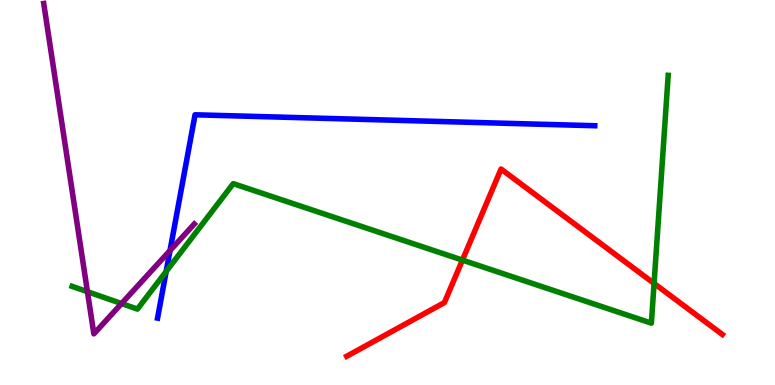[{'lines': ['blue', 'red'], 'intersections': []}, {'lines': ['green', 'red'], 'intersections': [{'x': 5.97, 'y': 3.24}, {'x': 8.44, 'y': 2.64}]}, {'lines': ['purple', 'red'], 'intersections': []}, {'lines': ['blue', 'green'], 'intersections': [{'x': 2.14, 'y': 2.95}]}, {'lines': ['blue', 'purple'], 'intersections': [{'x': 2.19, 'y': 3.49}]}, {'lines': ['green', 'purple'], 'intersections': [{'x': 1.13, 'y': 2.42}, {'x': 1.57, 'y': 2.12}]}]